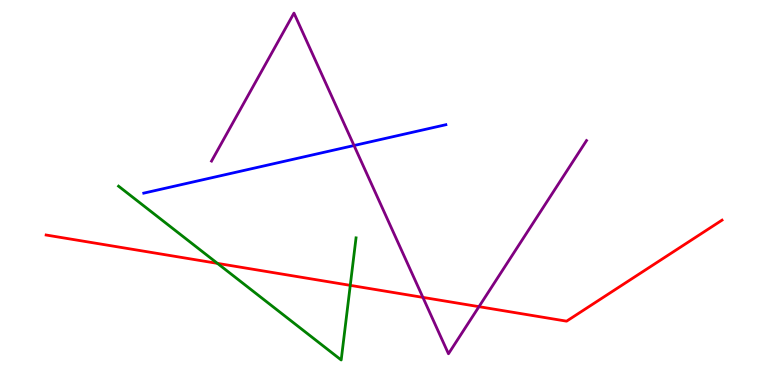[{'lines': ['blue', 'red'], 'intersections': []}, {'lines': ['green', 'red'], 'intersections': [{'x': 2.81, 'y': 3.16}, {'x': 4.52, 'y': 2.59}]}, {'lines': ['purple', 'red'], 'intersections': [{'x': 5.46, 'y': 2.28}, {'x': 6.18, 'y': 2.03}]}, {'lines': ['blue', 'green'], 'intersections': []}, {'lines': ['blue', 'purple'], 'intersections': [{'x': 4.57, 'y': 6.22}]}, {'lines': ['green', 'purple'], 'intersections': []}]